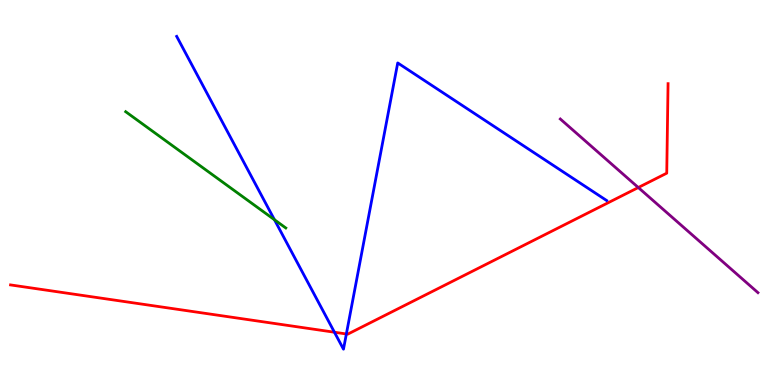[{'lines': ['blue', 'red'], 'intersections': [{'x': 4.32, 'y': 1.37}, {'x': 4.47, 'y': 1.33}]}, {'lines': ['green', 'red'], 'intersections': []}, {'lines': ['purple', 'red'], 'intersections': [{'x': 8.24, 'y': 5.13}]}, {'lines': ['blue', 'green'], 'intersections': [{'x': 3.54, 'y': 4.29}]}, {'lines': ['blue', 'purple'], 'intersections': []}, {'lines': ['green', 'purple'], 'intersections': []}]